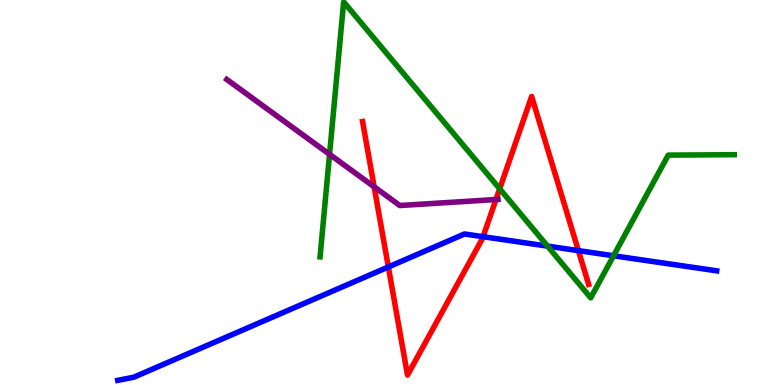[{'lines': ['blue', 'red'], 'intersections': [{'x': 5.01, 'y': 3.07}, {'x': 6.23, 'y': 3.85}, {'x': 7.46, 'y': 3.49}]}, {'lines': ['green', 'red'], 'intersections': [{'x': 6.45, 'y': 5.1}]}, {'lines': ['purple', 'red'], 'intersections': [{'x': 4.83, 'y': 5.15}, {'x': 6.4, 'y': 4.82}]}, {'lines': ['blue', 'green'], 'intersections': [{'x': 7.06, 'y': 3.61}, {'x': 7.92, 'y': 3.36}]}, {'lines': ['blue', 'purple'], 'intersections': []}, {'lines': ['green', 'purple'], 'intersections': [{'x': 4.25, 'y': 5.99}]}]